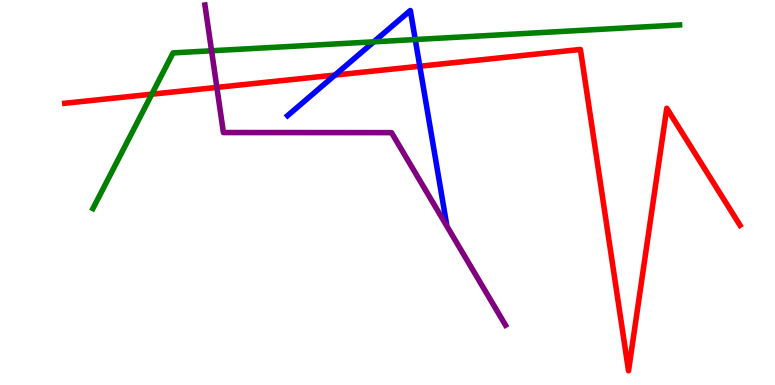[{'lines': ['blue', 'red'], 'intersections': [{'x': 4.32, 'y': 8.05}, {'x': 5.42, 'y': 8.28}]}, {'lines': ['green', 'red'], 'intersections': [{'x': 1.96, 'y': 7.55}]}, {'lines': ['purple', 'red'], 'intersections': [{'x': 2.8, 'y': 7.73}]}, {'lines': ['blue', 'green'], 'intersections': [{'x': 4.82, 'y': 8.91}, {'x': 5.36, 'y': 8.97}]}, {'lines': ['blue', 'purple'], 'intersections': []}, {'lines': ['green', 'purple'], 'intersections': [{'x': 2.73, 'y': 8.68}]}]